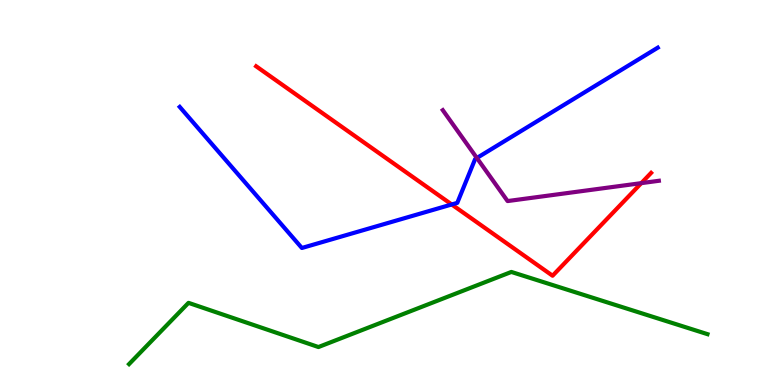[{'lines': ['blue', 'red'], 'intersections': [{'x': 5.83, 'y': 4.69}]}, {'lines': ['green', 'red'], 'intersections': []}, {'lines': ['purple', 'red'], 'intersections': [{'x': 8.27, 'y': 5.24}]}, {'lines': ['blue', 'green'], 'intersections': []}, {'lines': ['blue', 'purple'], 'intersections': [{'x': 6.15, 'y': 5.9}]}, {'lines': ['green', 'purple'], 'intersections': []}]